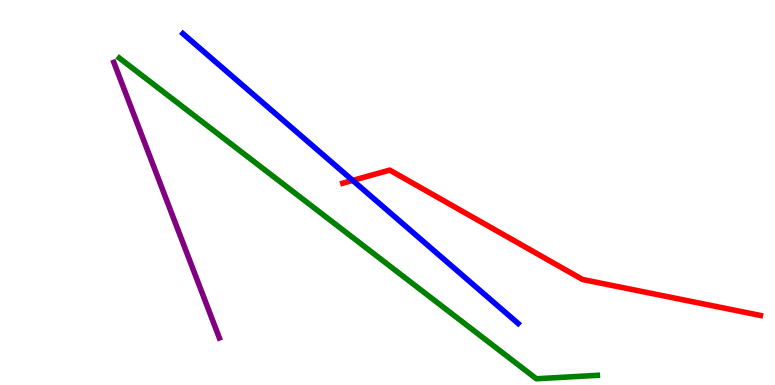[{'lines': ['blue', 'red'], 'intersections': [{'x': 4.55, 'y': 5.31}]}, {'lines': ['green', 'red'], 'intersections': []}, {'lines': ['purple', 'red'], 'intersections': []}, {'lines': ['blue', 'green'], 'intersections': []}, {'lines': ['blue', 'purple'], 'intersections': []}, {'lines': ['green', 'purple'], 'intersections': []}]